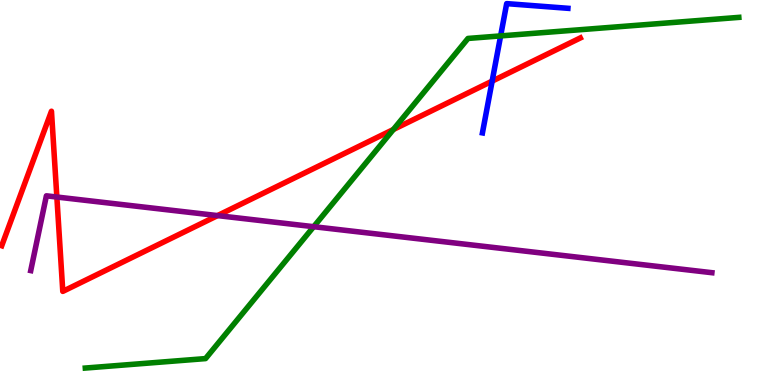[{'lines': ['blue', 'red'], 'intersections': [{'x': 6.35, 'y': 7.89}]}, {'lines': ['green', 'red'], 'intersections': [{'x': 5.08, 'y': 6.64}]}, {'lines': ['purple', 'red'], 'intersections': [{'x': 0.734, 'y': 4.88}, {'x': 2.81, 'y': 4.4}]}, {'lines': ['blue', 'green'], 'intersections': [{'x': 6.46, 'y': 9.07}]}, {'lines': ['blue', 'purple'], 'intersections': []}, {'lines': ['green', 'purple'], 'intersections': [{'x': 4.05, 'y': 4.11}]}]